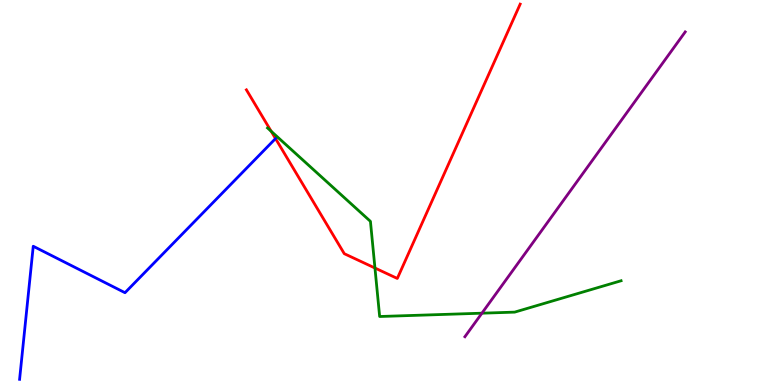[{'lines': ['blue', 'red'], 'intersections': [{'x': 3.56, 'y': 6.4}]}, {'lines': ['green', 'red'], 'intersections': [{'x': 3.5, 'y': 6.59}, {'x': 4.84, 'y': 3.04}]}, {'lines': ['purple', 'red'], 'intersections': []}, {'lines': ['blue', 'green'], 'intersections': []}, {'lines': ['blue', 'purple'], 'intersections': []}, {'lines': ['green', 'purple'], 'intersections': [{'x': 6.22, 'y': 1.87}]}]